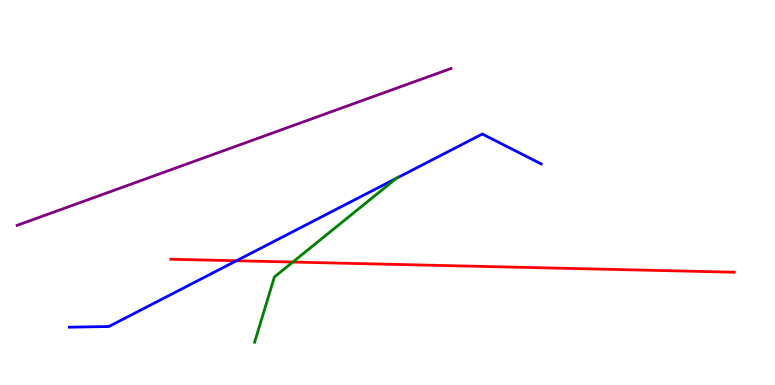[{'lines': ['blue', 'red'], 'intersections': [{'x': 3.05, 'y': 3.23}]}, {'lines': ['green', 'red'], 'intersections': [{'x': 3.78, 'y': 3.19}]}, {'lines': ['purple', 'red'], 'intersections': []}, {'lines': ['blue', 'green'], 'intersections': [{'x': 5.11, 'y': 5.37}]}, {'lines': ['blue', 'purple'], 'intersections': []}, {'lines': ['green', 'purple'], 'intersections': []}]